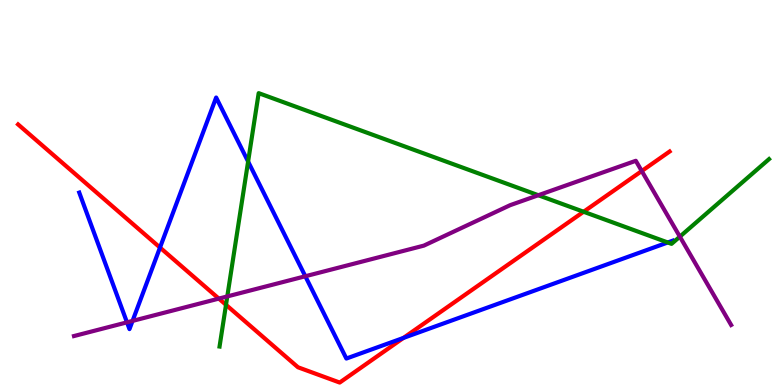[{'lines': ['blue', 'red'], 'intersections': [{'x': 2.06, 'y': 3.57}, {'x': 5.21, 'y': 1.22}]}, {'lines': ['green', 'red'], 'intersections': [{'x': 2.92, 'y': 2.08}, {'x': 7.53, 'y': 4.5}]}, {'lines': ['purple', 'red'], 'intersections': [{'x': 2.82, 'y': 2.24}, {'x': 8.28, 'y': 5.56}]}, {'lines': ['blue', 'green'], 'intersections': [{'x': 3.2, 'y': 5.8}, {'x': 8.62, 'y': 3.7}]}, {'lines': ['blue', 'purple'], 'intersections': [{'x': 1.64, 'y': 1.63}, {'x': 1.71, 'y': 1.66}, {'x': 3.94, 'y': 2.82}]}, {'lines': ['green', 'purple'], 'intersections': [{'x': 2.93, 'y': 2.3}, {'x': 6.95, 'y': 4.93}, {'x': 8.77, 'y': 3.85}]}]